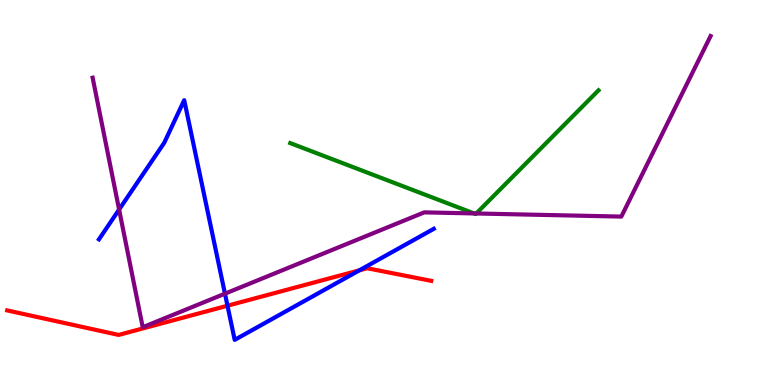[{'lines': ['blue', 'red'], 'intersections': [{'x': 2.94, 'y': 2.06}, {'x': 4.64, 'y': 2.98}]}, {'lines': ['green', 'red'], 'intersections': []}, {'lines': ['purple', 'red'], 'intersections': []}, {'lines': ['blue', 'green'], 'intersections': []}, {'lines': ['blue', 'purple'], 'intersections': [{'x': 1.54, 'y': 4.56}, {'x': 2.9, 'y': 2.37}]}, {'lines': ['green', 'purple'], 'intersections': [{'x': 6.12, 'y': 4.46}, {'x': 6.15, 'y': 4.46}]}]